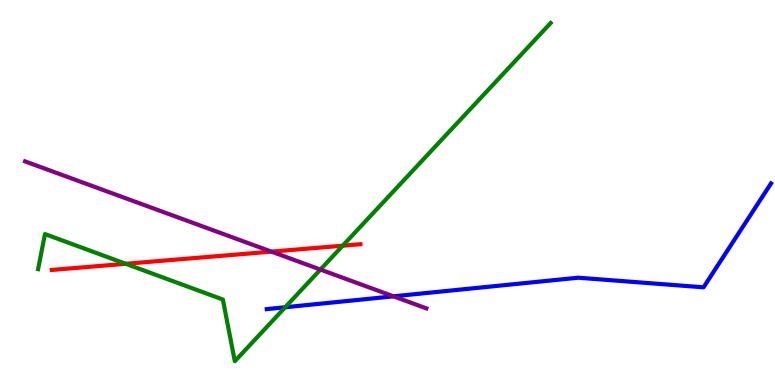[{'lines': ['blue', 'red'], 'intersections': []}, {'lines': ['green', 'red'], 'intersections': [{'x': 1.62, 'y': 3.15}, {'x': 4.42, 'y': 3.62}]}, {'lines': ['purple', 'red'], 'intersections': [{'x': 3.5, 'y': 3.46}]}, {'lines': ['blue', 'green'], 'intersections': [{'x': 3.68, 'y': 2.02}]}, {'lines': ['blue', 'purple'], 'intersections': [{'x': 5.08, 'y': 2.3}]}, {'lines': ['green', 'purple'], 'intersections': [{'x': 4.13, 'y': 3.0}]}]